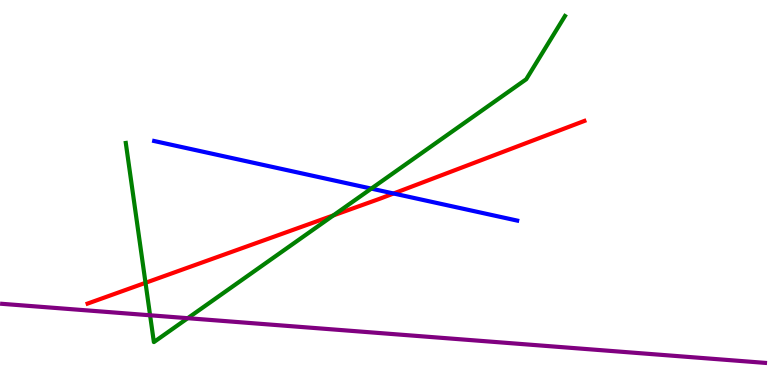[{'lines': ['blue', 'red'], 'intersections': [{'x': 5.08, 'y': 4.97}]}, {'lines': ['green', 'red'], 'intersections': [{'x': 1.88, 'y': 2.65}, {'x': 4.3, 'y': 4.41}]}, {'lines': ['purple', 'red'], 'intersections': []}, {'lines': ['blue', 'green'], 'intersections': [{'x': 4.79, 'y': 5.1}]}, {'lines': ['blue', 'purple'], 'intersections': []}, {'lines': ['green', 'purple'], 'intersections': [{'x': 1.94, 'y': 1.81}, {'x': 2.42, 'y': 1.74}]}]